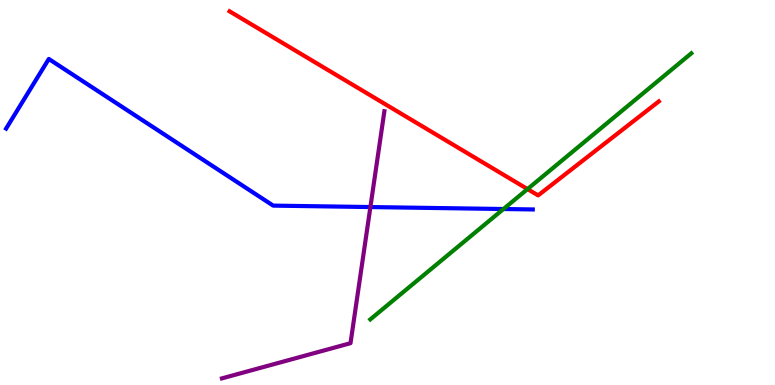[{'lines': ['blue', 'red'], 'intersections': []}, {'lines': ['green', 'red'], 'intersections': [{'x': 6.81, 'y': 5.09}]}, {'lines': ['purple', 'red'], 'intersections': []}, {'lines': ['blue', 'green'], 'intersections': [{'x': 6.5, 'y': 4.57}]}, {'lines': ['blue', 'purple'], 'intersections': [{'x': 4.78, 'y': 4.62}]}, {'lines': ['green', 'purple'], 'intersections': []}]